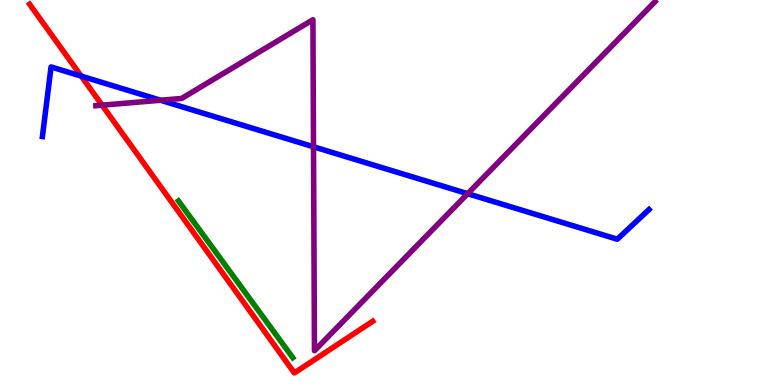[{'lines': ['blue', 'red'], 'intersections': [{'x': 1.05, 'y': 8.02}]}, {'lines': ['green', 'red'], 'intersections': []}, {'lines': ['purple', 'red'], 'intersections': [{'x': 1.32, 'y': 7.27}]}, {'lines': ['blue', 'green'], 'intersections': []}, {'lines': ['blue', 'purple'], 'intersections': [{'x': 2.07, 'y': 7.4}, {'x': 4.05, 'y': 6.19}, {'x': 6.03, 'y': 4.97}]}, {'lines': ['green', 'purple'], 'intersections': []}]